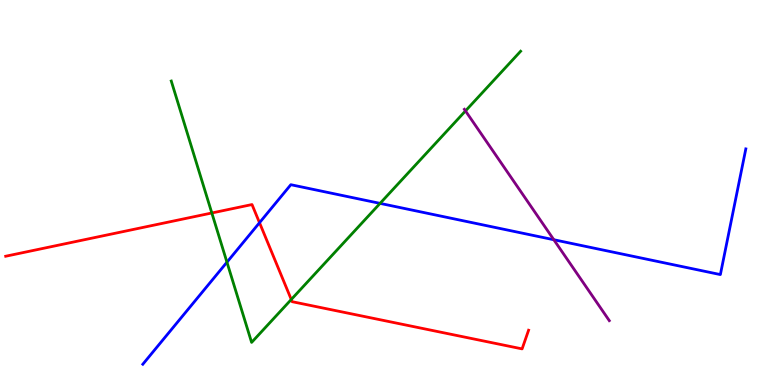[{'lines': ['blue', 'red'], 'intersections': [{'x': 3.35, 'y': 4.22}]}, {'lines': ['green', 'red'], 'intersections': [{'x': 2.73, 'y': 4.47}, {'x': 3.76, 'y': 2.22}]}, {'lines': ['purple', 'red'], 'intersections': []}, {'lines': ['blue', 'green'], 'intersections': [{'x': 2.93, 'y': 3.19}, {'x': 4.9, 'y': 4.72}]}, {'lines': ['blue', 'purple'], 'intersections': [{'x': 7.15, 'y': 3.77}]}, {'lines': ['green', 'purple'], 'intersections': [{'x': 6.01, 'y': 7.12}]}]